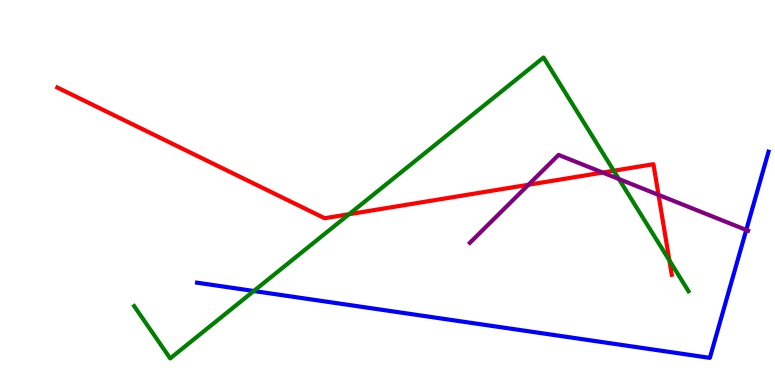[{'lines': ['blue', 'red'], 'intersections': []}, {'lines': ['green', 'red'], 'intersections': [{'x': 4.5, 'y': 4.44}, {'x': 7.92, 'y': 5.57}, {'x': 8.64, 'y': 3.24}]}, {'lines': ['purple', 'red'], 'intersections': [{'x': 6.82, 'y': 5.2}, {'x': 7.78, 'y': 5.52}, {'x': 8.5, 'y': 4.94}]}, {'lines': ['blue', 'green'], 'intersections': [{'x': 3.27, 'y': 2.44}]}, {'lines': ['blue', 'purple'], 'intersections': [{'x': 9.63, 'y': 4.03}]}, {'lines': ['green', 'purple'], 'intersections': [{'x': 7.99, 'y': 5.35}]}]